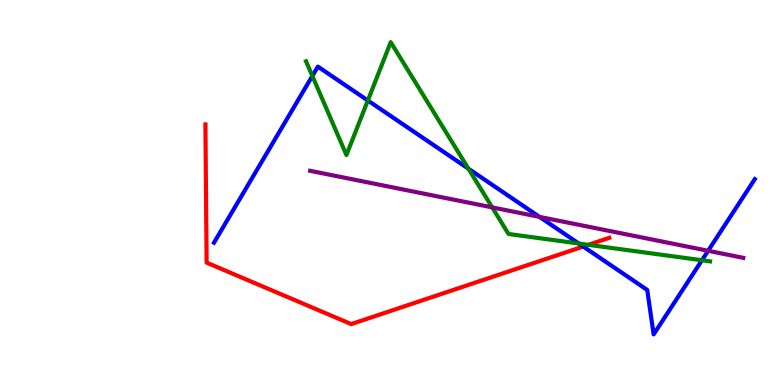[{'lines': ['blue', 'red'], 'intersections': [{'x': 7.53, 'y': 3.6}]}, {'lines': ['green', 'red'], 'intersections': [{'x': 7.59, 'y': 3.64}]}, {'lines': ['purple', 'red'], 'intersections': []}, {'lines': ['blue', 'green'], 'intersections': [{'x': 4.03, 'y': 8.03}, {'x': 4.75, 'y': 7.39}, {'x': 6.04, 'y': 5.62}, {'x': 7.47, 'y': 3.67}, {'x': 9.06, 'y': 3.24}]}, {'lines': ['blue', 'purple'], 'intersections': [{'x': 6.96, 'y': 4.37}, {'x': 9.14, 'y': 3.49}]}, {'lines': ['green', 'purple'], 'intersections': [{'x': 6.35, 'y': 4.61}]}]